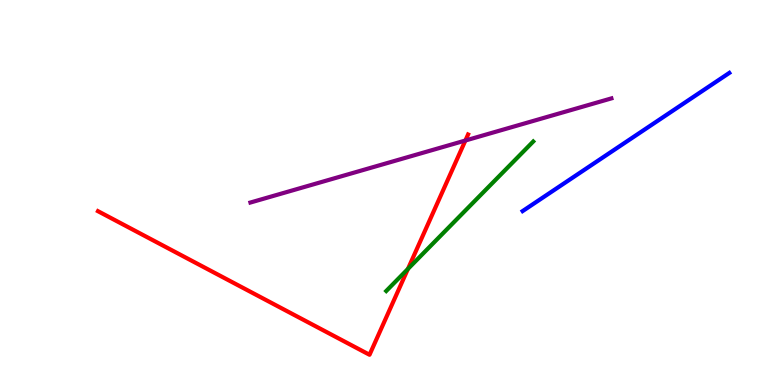[{'lines': ['blue', 'red'], 'intersections': []}, {'lines': ['green', 'red'], 'intersections': [{'x': 5.26, 'y': 3.01}]}, {'lines': ['purple', 'red'], 'intersections': [{'x': 6.0, 'y': 6.35}]}, {'lines': ['blue', 'green'], 'intersections': []}, {'lines': ['blue', 'purple'], 'intersections': []}, {'lines': ['green', 'purple'], 'intersections': []}]